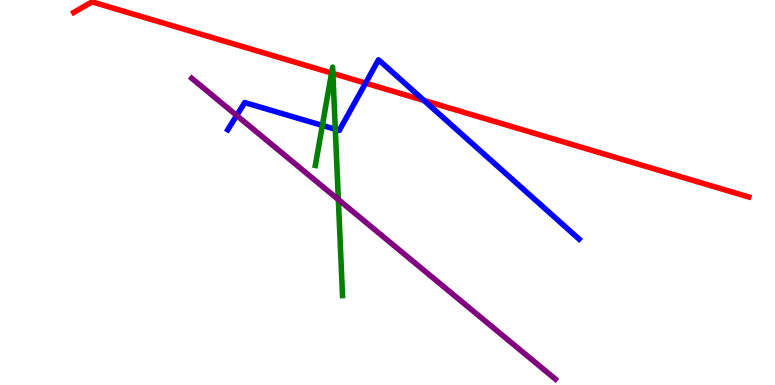[{'lines': ['blue', 'red'], 'intersections': [{'x': 4.72, 'y': 7.84}, {'x': 5.47, 'y': 7.39}]}, {'lines': ['green', 'red'], 'intersections': [{'x': 4.28, 'y': 8.1}, {'x': 4.3, 'y': 8.09}]}, {'lines': ['purple', 'red'], 'intersections': []}, {'lines': ['blue', 'green'], 'intersections': [{'x': 4.16, 'y': 6.74}, {'x': 4.33, 'y': 6.64}]}, {'lines': ['blue', 'purple'], 'intersections': [{'x': 3.05, 'y': 7.0}]}, {'lines': ['green', 'purple'], 'intersections': [{'x': 4.37, 'y': 4.82}]}]